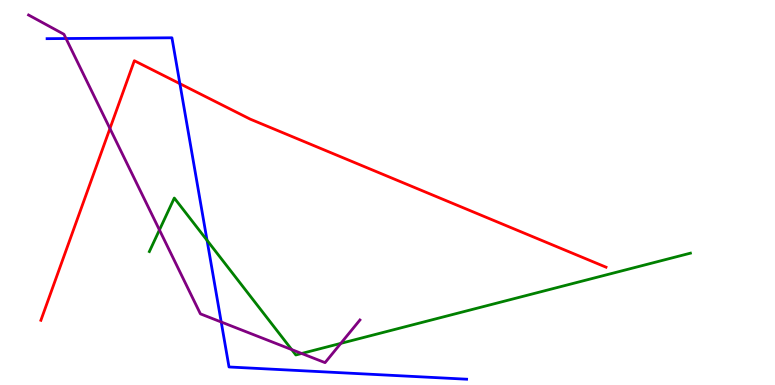[{'lines': ['blue', 'red'], 'intersections': [{'x': 2.32, 'y': 7.83}]}, {'lines': ['green', 'red'], 'intersections': []}, {'lines': ['purple', 'red'], 'intersections': [{'x': 1.42, 'y': 6.66}]}, {'lines': ['blue', 'green'], 'intersections': [{'x': 2.67, 'y': 3.76}]}, {'lines': ['blue', 'purple'], 'intersections': [{'x': 0.852, 'y': 9.0}, {'x': 2.85, 'y': 1.64}]}, {'lines': ['green', 'purple'], 'intersections': [{'x': 2.06, 'y': 4.03}, {'x': 3.76, 'y': 0.92}, {'x': 3.89, 'y': 0.819}, {'x': 4.4, 'y': 1.08}]}]